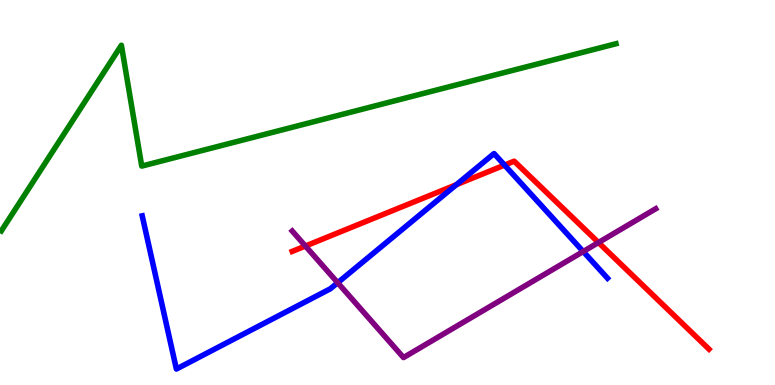[{'lines': ['blue', 'red'], 'intersections': [{'x': 5.89, 'y': 5.2}, {'x': 6.51, 'y': 5.71}]}, {'lines': ['green', 'red'], 'intersections': []}, {'lines': ['purple', 'red'], 'intersections': [{'x': 3.94, 'y': 3.61}, {'x': 7.72, 'y': 3.7}]}, {'lines': ['blue', 'green'], 'intersections': []}, {'lines': ['blue', 'purple'], 'intersections': [{'x': 4.36, 'y': 2.66}, {'x': 7.53, 'y': 3.47}]}, {'lines': ['green', 'purple'], 'intersections': []}]